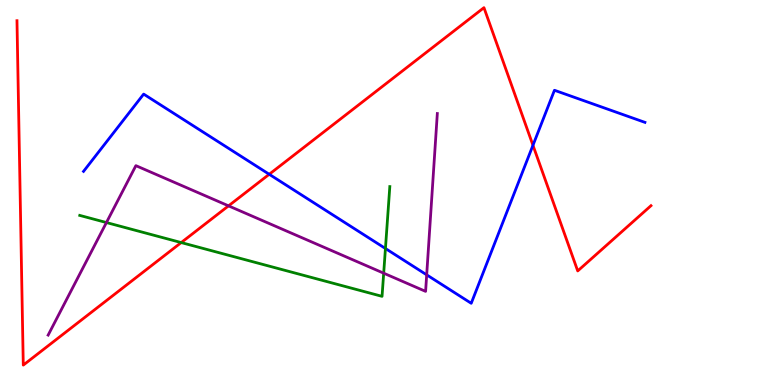[{'lines': ['blue', 'red'], 'intersections': [{'x': 3.47, 'y': 5.47}, {'x': 6.88, 'y': 6.23}]}, {'lines': ['green', 'red'], 'intersections': [{'x': 2.34, 'y': 3.7}]}, {'lines': ['purple', 'red'], 'intersections': [{'x': 2.95, 'y': 4.65}]}, {'lines': ['blue', 'green'], 'intersections': [{'x': 4.97, 'y': 3.55}]}, {'lines': ['blue', 'purple'], 'intersections': [{'x': 5.51, 'y': 2.86}]}, {'lines': ['green', 'purple'], 'intersections': [{'x': 1.37, 'y': 4.22}, {'x': 4.95, 'y': 2.9}]}]